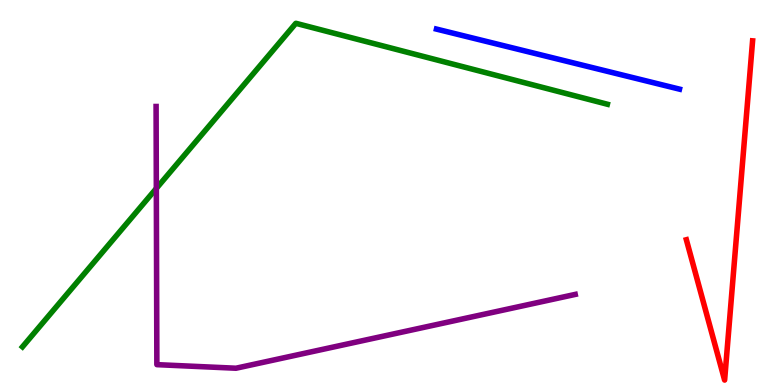[{'lines': ['blue', 'red'], 'intersections': []}, {'lines': ['green', 'red'], 'intersections': []}, {'lines': ['purple', 'red'], 'intersections': []}, {'lines': ['blue', 'green'], 'intersections': []}, {'lines': ['blue', 'purple'], 'intersections': []}, {'lines': ['green', 'purple'], 'intersections': [{'x': 2.02, 'y': 5.11}]}]